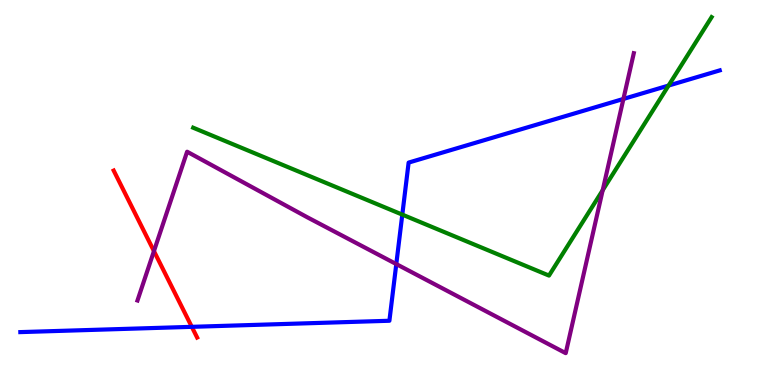[{'lines': ['blue', 'red'], 'intersections': [{'x': 2.47, 'y': 1.51}]}, {'lines': ['green', 'red'], 'intersections': []}, {'lines': ['purple', 'red'], 'intersections': [{'x': 1.99, 'y': 3.48}]}, {'lines': ['blue', 'green'], 'intersections': [{'x': 5.19, 'y': 4.43}, {'x': 8.63, 'y': 7.78}]}, {'lines': ['blue', 'purple'], 'intersections': [{'x': 5.11, 'y': 3.14}, {'x': 8.04, 'y': 7.43}]}, {'lines': ['green', 'purple'], 'intersections': [{'x': 7.78, 'y': 5.06}]}]